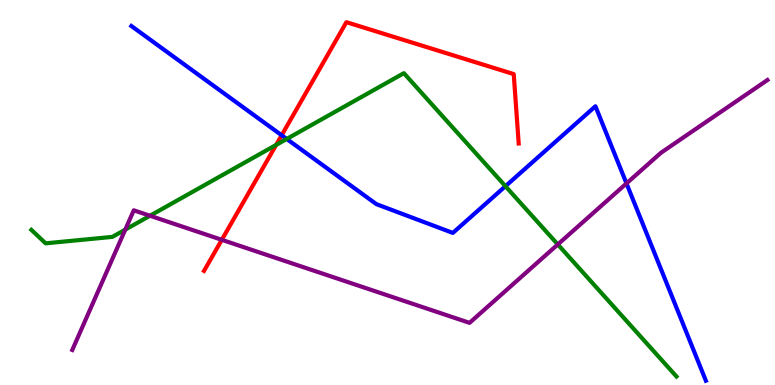[{'lines': ['blue', 'red'], 'intersections': [{'x': 3.63, 'y': 6.49}]}, {'lines': ['green', 'red'], 'intersections': [{'x': 3.56, 'y': 6.24}]}, {'lines': ['purple', 'red'], 'intersections': [{'x': 2.86, 'y': 3.77}]}, {'lines': ['blue', 'green'], 'intersections': [{'x': 3.7, 'y': 6.39}, {'x': 6.52, 'y': 5.16}]}, {'lines': ['blue', 'purple'], 'intersections': [{'x': 8.08, 'y': 5.24}]}, {'lines': ['green', 'purple'], 'intersections': [{'x': 1.62, 'y': 4.04}, {'x': 1.94, 'y': 4.4}, {'x': 7.2, 'y': 3.65}]}]